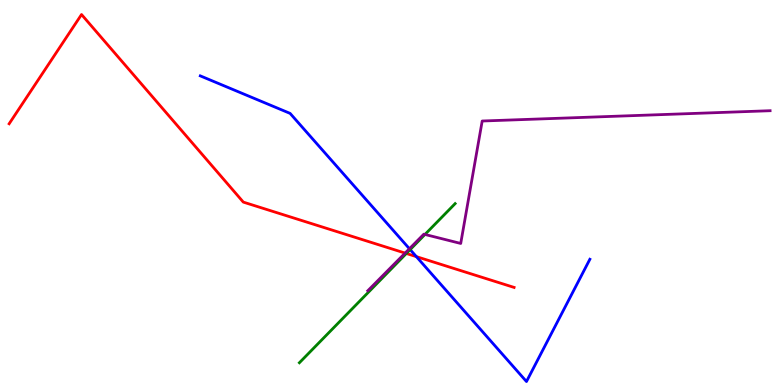[{'lines': ['blue', 'red'], 'intersections': [{'x': 5.37, 'y': 3.33}]}, {'lines': ['green', 'red'], 'intersections': [{'x': 5.24, 'y': 3.42}]}, {'lines': ['purple', 'red'], 'intersections': [{'x': 5.23, 'y': 3.43}]}, {'lines': ['blue', 'green'], 'intersections': [{'x': 5.29, 'y': 3.52}]}, {'lines': ['blue', 'purple'], 'intersections': [{'x': 5.28, 'y': 3.54}]}, {'lines': ['green', 'purple'], 'intersections': [{'x': 5.48, 'y': 3.91}]}]